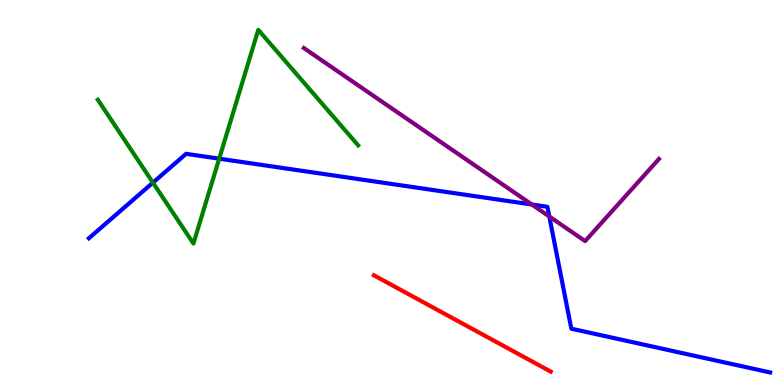[{'lines': ['blue', 'red'], 'intersections': []}, {'lines': ['green', 'red'], 'intersections': []}, {'lines': ['purple', 'red'], 'intersections': []}, {'lines': ['blue', 'green'], 'intersections': [{'x': 1.97, 'y': 5.26}, {'x': 2.83, 'y': 5.88}]}, {'lines': ['blue', 'purple'], 'intersections': [{'x': 6.86, 'y': 4.69}, {'x': 7.09, 'y': 4.38}]}, {'lines': ['green', 'purple'], 'intersections': []}]